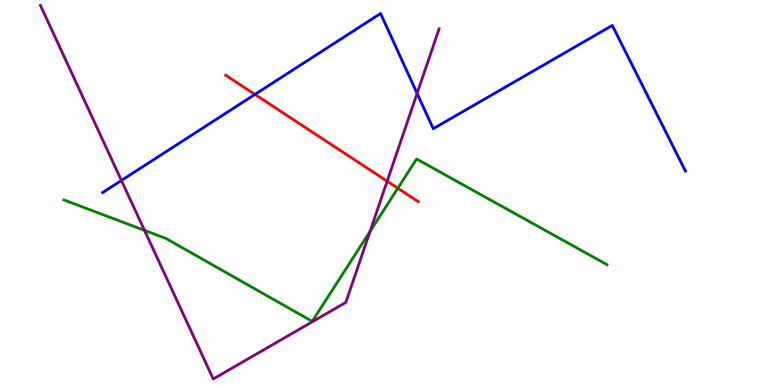[{'lines': ['blue', 'red'], 'intersections': [{'x': 3.29, 'y': 7.55}]}, {'lines': ['green', 'red'], 'intersections': [{'x': 5.13, 'y': 5.11}]}, {'lines': ['purple', 'red'], 'intersections': [{'x': 5.0, 'y': 5.29}]}, {'lines': ['blue', 'green'], 'intersections': []}, {'lines': ['blue', 'purple'], 'intersections': [{'x': 1.57, 'y': 5.31}, {'x': 5.38, 'y': 7.57}]}, {'lines': ['green', 'purple'], 'intersections': [{'x': 1.86, 'y': 4.02}, {'x': 4.77, 'y': 3.99}]}]